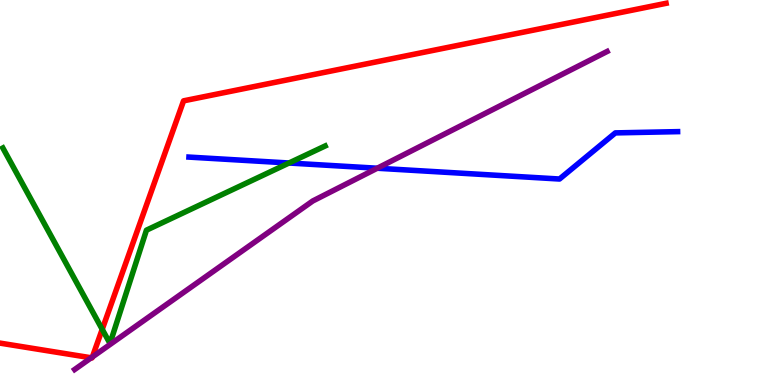[{'lines': ['blue', 'red'], 'intersections': []}, {'lines': ['green', 'red'], 'intersections': [{'x': 1.32, 'y': 1.45}]}, {'lines': ['purple', 'red'], 'intersections': [{'x': 1.18, 'y': 0.707}, {'x': 1.19, 'y': 0.728}]}, {'lines': ['blue', 'green'], 'intersections': [{'x': 3.73, 'y': 5.77}]}, {'lines': ['blue', 'purple'], 'intersections': [{'x': 4.87, 'y': 5.63}]}, {'lines': ['green', 'purple'], 'intersections': []}]